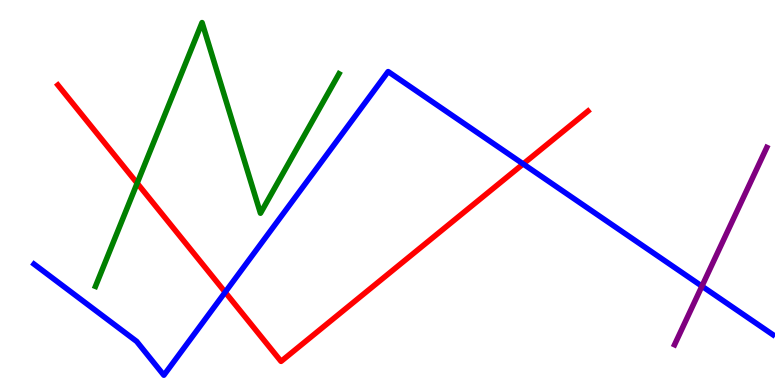[{'lines': ['blue', 'red'], 'intersections': [{'x': 2.91, 'y': 2.41}, {'x': 6.75, 'y': 5.74}]}, {'lines': ['green', 'red'], 'intersections': [{'x': 1.77, 'y': 5.24}]}, {'lines': ['purple', 'red'], 'intersections': []}, {'lines': ['blue', 'green'], 'intersections': []}, {'lines': ['blue', 'purple'], 'intersections': [{'x': 9.06, 'y': 2.57}]}, {'lines': ['green', 'purple'], 'intersections': []}]